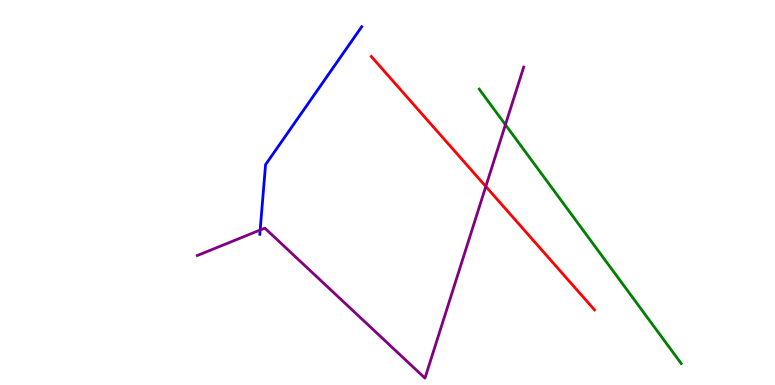[{'lines': ['blue', 'red'], 'intersections': []}, {'lines': ['green', 'red'], 'intersections': []}, {'lines': ['purple', 'red'], 'intersections': [{'x': 6.27, 'y': 5.16}]}, {'lines': ['blue', 'green'], 'intersections': []}, {'lines': ['blue', 'purple'], 'intersections': [{'x': 3.36, 'y': 4.02}]}, {'lines': ['green', 'purple'], 'intersections': [{'x': 6.52, 'y': 6.76}]}]